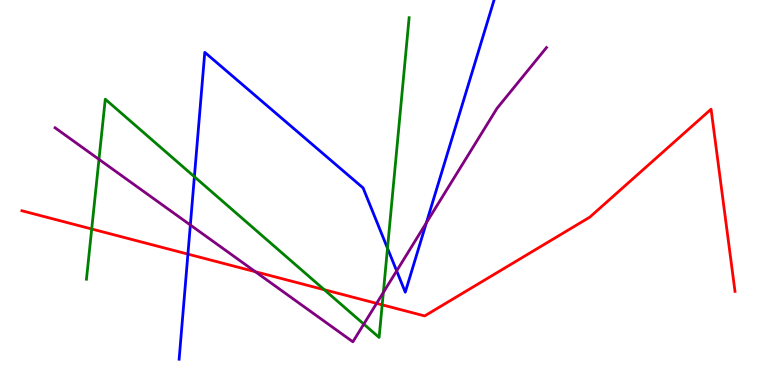[{'lines': ['blue', 'red'], 'intersections': [{'x': 2.42, 'y': 3.4}]}, {'lines': ['green', 'red'], 'intersections': [{'x': 1.18, 'y': 4.05}, {'x': 4.18, 'y': 2.48}, {'x': 4.93, 'y': 2.08}]}, {'lines': ['purple', 'red'], 'intersections': [{'x': 3.29, 'y': 2.94}, {'x': 4.86, 'y': 2.12}]}, {'lines': ['blue', 'green'], 'intersections': [{'x': 2.51, 'y': 5.41}, {'x': 5.0, 'y': 3.55}]}, {'lines': ['blue', 'purple'], 'intersections': [{'x': 2.46, 'y': 4.16}, {'x': 5.12, 'y': 2.96}, {'x': 5.5, 'y': 4.21}]}, {'lines': ['green', 'purple'], 'intersections': [{'x': 1.28, 'y': 5.86}, {'x': 4.69, 'y': 1.58}, {'x': 4.95, 'y': 2.4}]}]